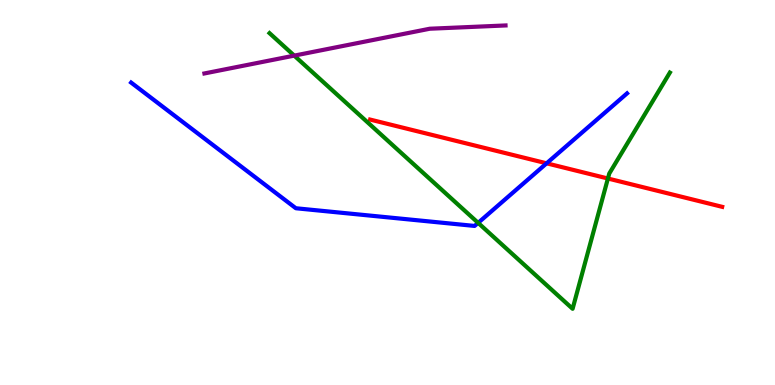[{'lines': ['blue', 'red'], 'intersections': [{'x': 7.05, 'y': 5.76}]}, {'lines': ['green', 'red'], 'intersections': [{'x': 7.84, 'y': 5.36}]}, {'lines': ['purple', 'red'], 'intersections': []}, {'lines': ['blue', 'green'], 'intersections': [{'x': 6.17, 'y': 4.21}]}, {'lines': ['blue', 'purple'], 'intersections': []}, {'lines': ['green', 'purple'], 'intersections': [{'x': 3.8, 'y': 8.56}]}]